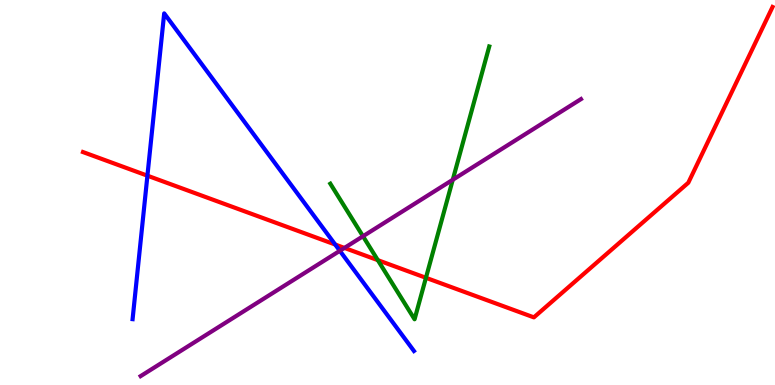[{'lines': ['blue', 'red'], 'intersections': [{'x': 1.9, 'y': 5.44}, {'x': 4.33, 'y': 3.65}]}, {'lines': ['green', 'red'], 'intersections': [{'x': 4.88, 'y': 3.24}, {'x': 5.5, 'y': 2.78}]}, {'lines': ['purple', 'red'], 'intersections': [{'x': 4.44, 'y': 3.56}]}, {'lines': ['blue', 'green'], 'intersections': []}, {'lines': ['blue', 'purple'], 'intersections': [{'x': 4.39, 'y': 3.49}]}, {'lines': ['green', 'purple'], 'intersections': [{'x': 4.68, 'y': 3.86}, {'x': 5.84, 'y': 5.33}]}]